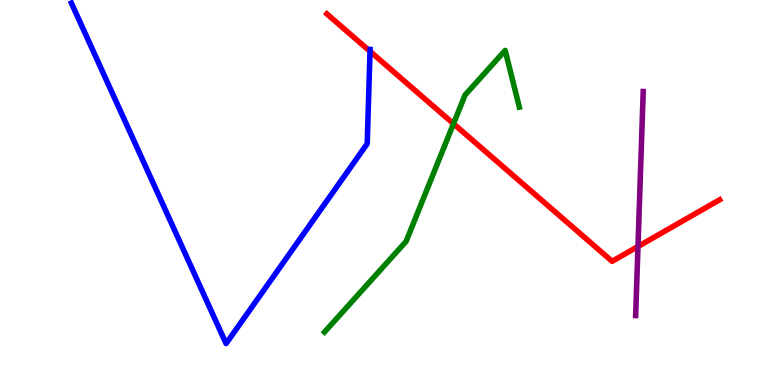[{'lines': ['blue', 'red'], 'intersections': [{'x': 4.77, 'y': 8.67}]}, {'lines': ['green', 'red'], 'intersections': [{'x': 5.85, 'y': 6.79}]}, {'lines': ['purple', 'red'], 'intersections': [{'x': 8.23, 'y': 3.6}]}, {'lines': ['blue', 'green'], 'intersections': []}, {'lines': ['blue', 'purple'], 'intersections': []}, {'lines': ['green', 'purple'], 'intersections': []}]